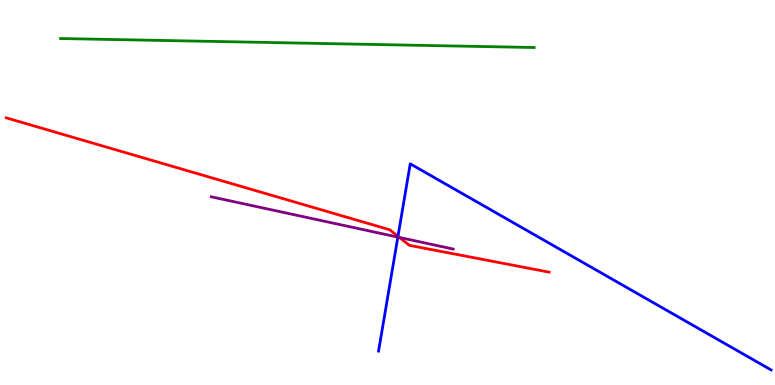[{'lines': ['blue', 'red'], 'intersections': [{'x': 5.14, 'y': 3.86}]}, {'lines': ['green', 'red'], 'intersections': []}, {'lines': ['purple', 'red'], 'intersections': [{'x': 5.15, 'y': 3.83}]}, {'lines': ['blue', 'green'], 'intersections': []}, {'lines': ['blue', 'purple'], 'intersections': [{'x': 5.13, 'y': 3.84}]}, {'lines': ['green', 'purple'], 'intersections': []}]